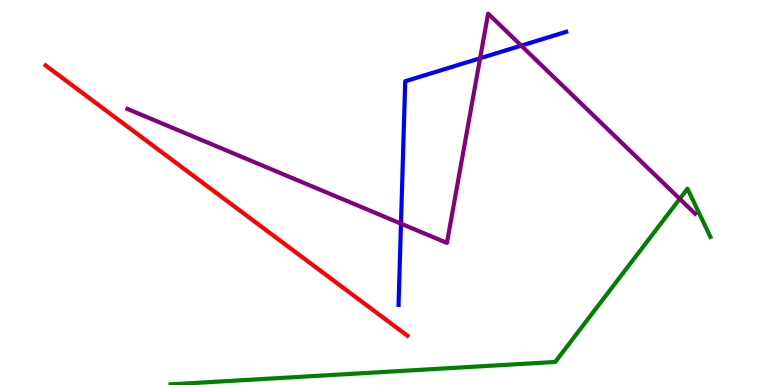[{'lines': ['blue', 'red'], 'intersections': []}, {'lines': ['green', 'red'], 'intersections': []}, {'lines': ['purple', 'red'], 'intersections': []}, {'lines': ['blue', 'green'], 'intersections': []}, {'lines': ['blue', 'purple'], 'intersections': [{'x': 5.17, 'y': 4.19}, {'x': 6.19, 'y': 8.49}, {'x': 6.73, 'y': 8.81}]}, {'lines': ['green', 'purple'], 'intersections': [{'x': 8.77, 'y': 4.84}]}]